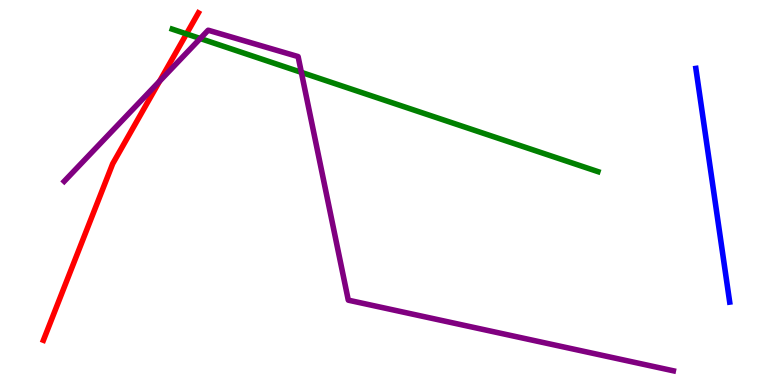[{'lines': ['blue', 'red'], 'intersections': []}, {'lines': ['green', 'red'], 'intersections': [{'x': 2.41, 'y': 9.12}]}, {'lines': ['purple', 'red'], 'intersections': [{'x': 2.06, 'y': 7.89}]}, {'lines': ['blue', 'green'], 'intersections': []}, {'lines': ['blue', 'purple'], 'intersections': []}, {'lines': ['green', 'purple'], 'intersections': [{'x': 2.58, 'y': 9.0}, {'x': 3.89, 'y': 8.12}]}]